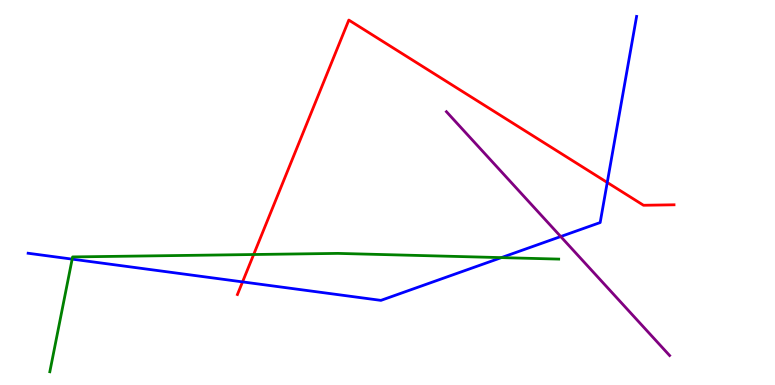[{'lines': ['blue', 'red'], 'intersections': [{'x': 3.13, 'y': 2.68}, {'x': 7.84, 'y': 5.26}]}, {'lines': ['green', 'red'], 'intersections': [{'x': 3.27, 'y': 3.39}]}, {'lines': ['purple', 'red'], 'intersections': []}, {'lines': ['blue', 'green'], 'intersections': [{'x': 0.931, 'y': 3.27}, {'x': 6.47, 'y': 3.31}]}, {'lines': ['blue', 'purple'], 'intersections': [{'x': 7.24, 'y': 3.86}]}, {'lines': ['green', 'purple'], 'intersections': []}]